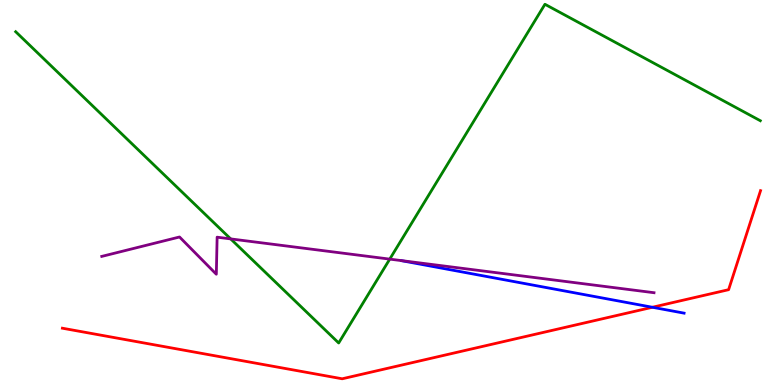[{'lines': ['blue', 'red'], 'intersections': [{'x': 8.42, 'y': 2.02}]}, {'lines': ['green', 'red'], 'intersections': []}, {'lines': ['purple', 'red'], 'intersections': []}, {'lines': ['blue', 'green'], 'intersections': []}, {'lines': ['blue', 'purple'], 'intersections': []}, {'lines': ['green', 'purple'], 'intersections': [{'x': 2.98, 'y': 3.79}, {'x': 5.03, 'y': 3.27}]}]